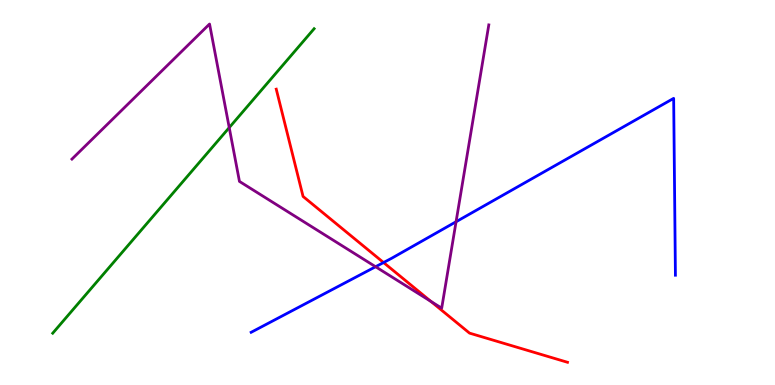[{'lines': ['blue', 'red'], 'intersections': [{'x': 4.95, 'y': 3.18}]}, {'lines': ['green', 'red'], 'intersections': []}, {'lines': ['purple', 'red'], 'intersections': [{'x': 5.56, 'y': 2.17}]}, {'lines': ['blue', 'green'], 'intersections': []}, {'lines': ['blue', 'purple'], 'intersections': [{'x': 4.85, 'y': 3.07}, {'x': 5.88, 'y': 4.24}]}, {'lines': ['green', 'purple'], 'intersections': [{'x': 2.96, 'y': 6.69}]}]